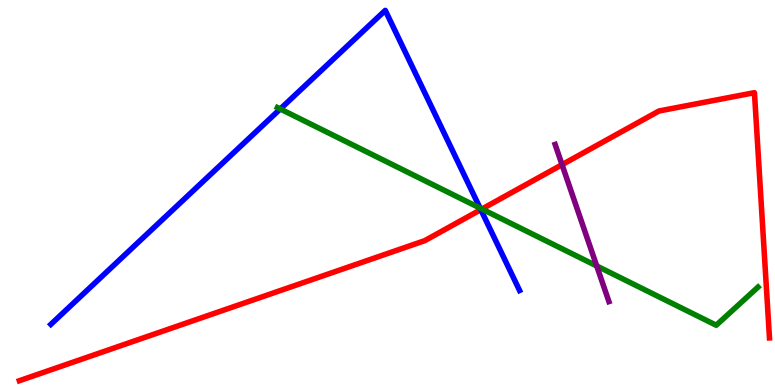[{'lines': ['blue', 'red'], 'intersections': [{'x': 6.2, 'y': 4.55}]}, {'lines': ['green', 'red'], 'intersections': [{'x': 6.22, 'y': 4.57}]}, {'lines': ['purple', 'red'], 'intersections': [{'x': 7.25, 'y': 5.72}]}, {'lines': ['blue', 'green'], 'intersections': [{'x': 3.62, 'y': 7.17}, {'x': 6.19, 'y': 4.6}]}, {'lines': ['blue', 'purple'], 'intersections': []}, {'lines': ['green', 'purple'], 'intersections': [{'x': 7.7, 'y': 3.09}]}]